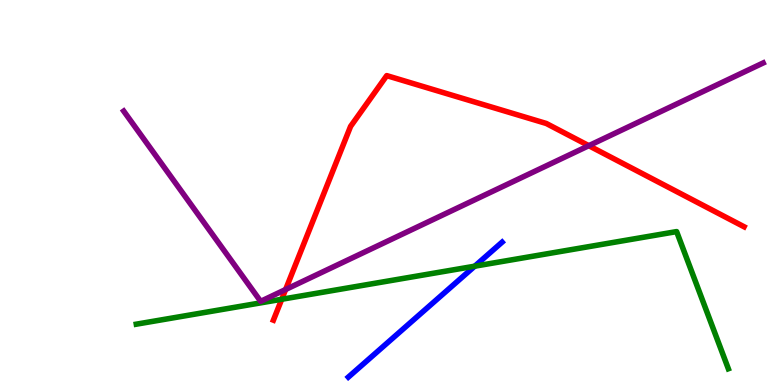[{'lines': ['blue', 'red'], 'intersections': []}, {'lines': ['green', 'red'], 'intersections': [{'x': 3.64, 'y': 2.23}]}, {'lines': ['purple', 'red'], 'intersections': [{'x': 3.69, 'y': 2.48}, {'x': 7.6, 'y': 6.22}]}, {'lines': ['blue', 'green'], 'intersections': [{'x': 6.13, 'y': 3.09}]}, {'lines': ['blue', 'purple'], 'intersections': []}, {'lines': ['green', 'purple'], 'intersections': []}]